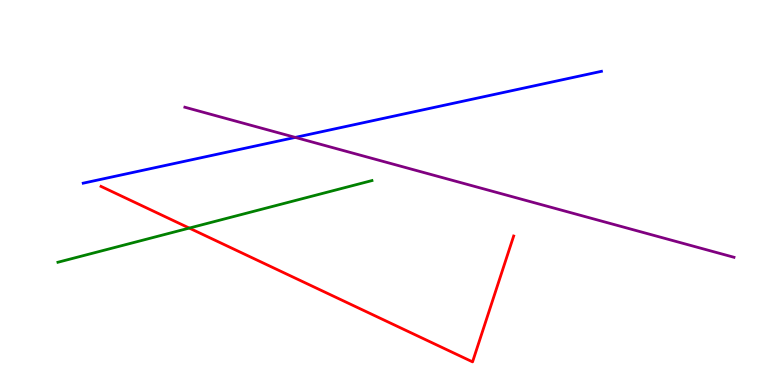[{'lines': ['blue', 'red'], 'intersections': []}, {'lines': ['green', 'red'], 'intersections': [{'x': 2.44, 'y': 4.08}]}, {'lines': ['purple', 'red'], 'intersections': []}, {'lines': ['blue', 'green'], 'intersections': []}, {'lines': ['blue', 'purple'], 'intersections': [{'x': 3.81, 'y': 6.43}]}, {'lines': ['green', 'purple'], 'intersections': []}]